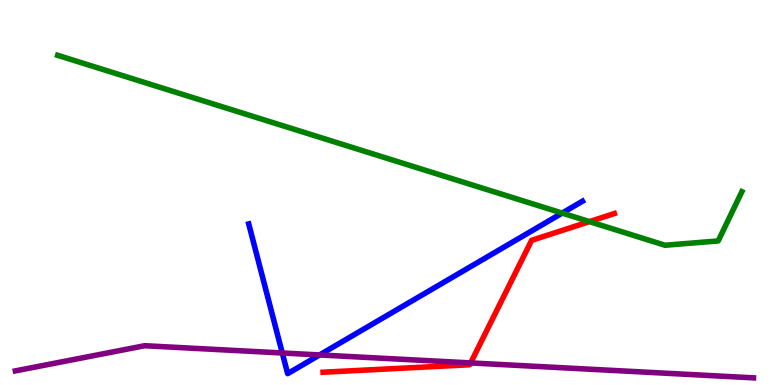[{'lines': ['blue', 'red'], 'intersections': []}, {'lines': ['green', 'red'], 'intersections': [{'x': 7.61, 'y': 4.24}]}, {'lines': ['purple', 'red'], 'intersections': [{'x': 6.07, 'y': 0.573}]}, {'lines': ['blue', 'green'], 'intersections': [{'x': 7.25, 'y': 4.47}]}, {'lines': ['blue', 'purple'], 'intersections': [{'x': 3.64, 'y': 0.832}, {'x': 4.12, 'y': 0.781}]}, {'lines': ['green', 'purple'], 'intersections': []}]